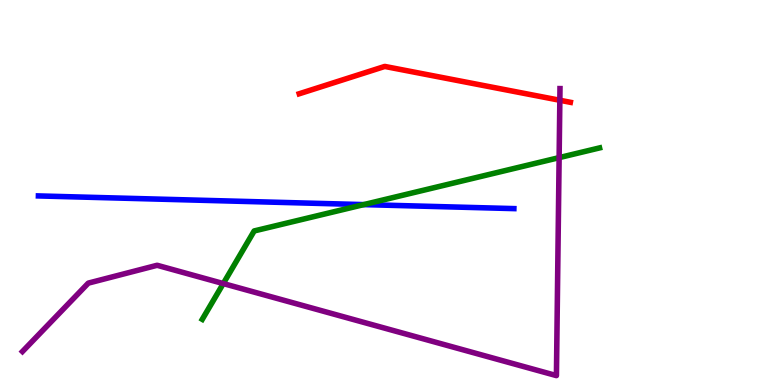[{'lines': ['blue', 'red'], 'intersections': []}, {'lines': ['green', 'red'], 'intersections': []}, {'lines': ['purple', 'red'], 'intersections': [{'x': 7.22, 'y': 7.4}]}, {'lines': ['blue', 'green'], 'intersections': [{'x': 4.69, 'y': 4.69}]}, {'lines': ['blue', 'purple'], 'intersections': []}, {'lines': ['green', 'purple'], 'intersections': [{'x': 2.88, 'y': 2.63}, {'x': 7.21, 'y': 5.91}]}]